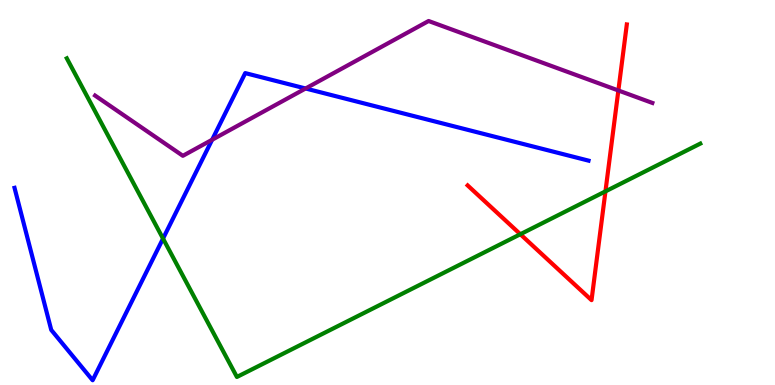[{'lines': ['blue', 'red'], 'intersections': []}, {'lines': ['green', 'red'], 'intersections': [{'x': 6.71, 'y': 3.92}, {'x': 7.81, 'y': 5.03}]}, {'lines': ['purple', 'red'], 'intersections': [{'x': 7.98, 'y': 7.65}]}, {'lines': ['blue', 'green'], 'intersections': [{'x': 2.1, 'y': 3.8}]}, {'lines': ['blue', 'purple'], 'intersections': [{'x': 2.74, 'y': 6.37}, {'x': 3.94, 'y': 7.7}]}, {'lines': ['green', 'purple'], 'intersections': []}]